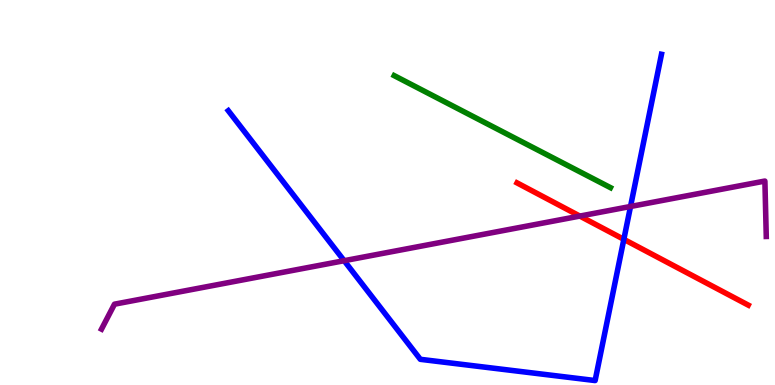[{'lines': ['blue', 'red'], 'intersections': [{'x': 8.05, 'y': 3.78}]}, {'lines': ['green', 'red'], 'intersections': []}, {'lines': ['purple', 'red'], 'intersections': [{'x': 7.48, 'y': 4.39}]}, {'lines': ['blue', 'green'], 'intersections': []}, {'lines': ['blue', 'purple'], 'intersections': [{'x': 4.44, 'y': 3.23}, {'x': 8.14, 'y': 4.64}]}, {'lines': ['green', 'purple'], 'intersections': []}]